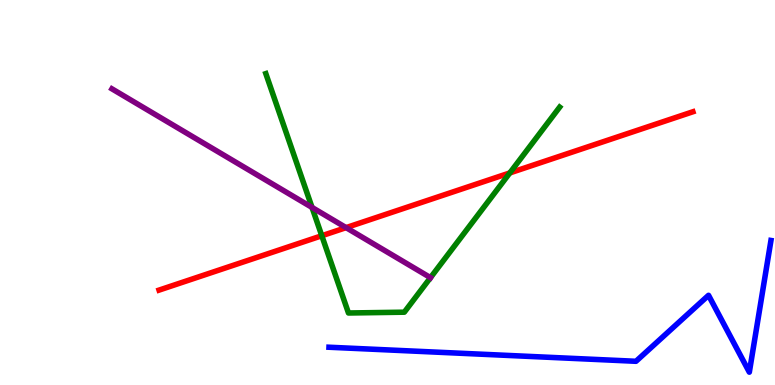[{'lines': ['blue', 'red'], 'intersections': []}, {'lines': ['green', 'red'], 'intersections': [{'x': 4.15, 'y': 3.88}, {'x': 6.58, 'y': 5.51}]}, {'lines': ['purple', 'red'], 'intersections': [{'x': 4.47, 'y': 4.09}]}, {'lines': ['blue', 'green'], 'intersections': []}, {'lines': ['blue', 'purple'], 'intersections': []}, {'lines': ['green', 'purple'], 'intersections': [{'x': 4.03, 'y': 4.61}, {'x': 5.55, 'y': 2.79}]}]